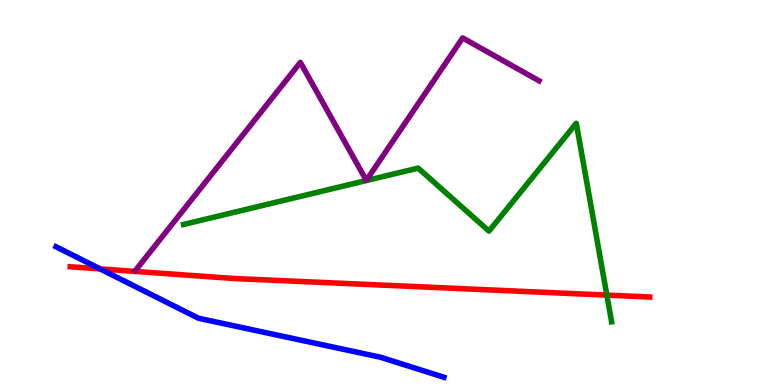[{'lines': ['blue', 'red'], 'intersections': [{'x': 1.29, 'y': 3.02}]}, {'lines': ['green', 'red'], 'intersections': [{'x': 7.83, 'y': 2.33}]}, {'lines': ['purple', 'red'], 'intersections': []}, {'lines': ['blue', 'green'], 'intersections': []}, {'lines': ['blue', 'purple'], 'intersections': []}, {'lines': ['green', 'purple'], 'intersections': []}]